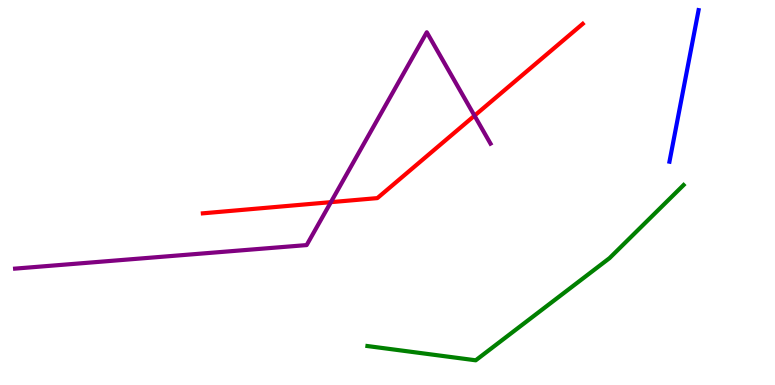[{'lines': ['blue', 'red'], 'intersections': []}, {'lines': ['green', 'red'], 'intersections': []}, {'lines': ['purple', 'red'], 'intersections': [{'x': 4.27, 'y': 4.75}, {'x': 6.12, 'y': 7.0}]}, {'lines': ['blue', 'green'], 'intersections': []}, {'lines': ['blue', 'purple'], 'intersections': []}, {'lines': ['green', 'purple'], 'intersections': []}]